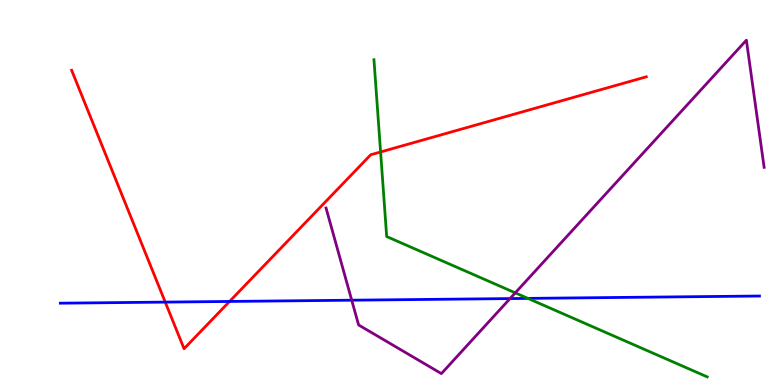[{'lines': ['blue', 'red'], 'intersections': [{'x': 2.13, 'y': 2.15}, {'x': 2.96, 'y': 2.17}]}, {'lines': ['green', 'red'], 'intersections': [{'x': 4.91, 'y': 6.05}]}, {'lines': ['purple', 'red'], 'intersections': []}, {'lines': ['blue', 'green'], 'intersections': [{'x': 6.81, 'y': 2.25}]}, {'lines': ['blue', 'purple'], 'intersections': [{'x': 4.54, 'y': 2.2}, {'x': 6.58, 'y': 2.24}]}, {'lines': ['green', 'purple'], 'intersections': [{'x': 6.65, 'y': 2.39}]}]